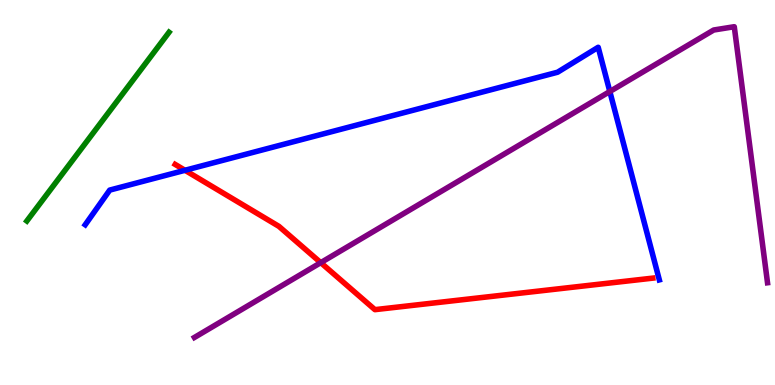[{'lines': ['blue', 'red'], 'intersections': [{'x': 2.39, 'y': 5.58}]}, {'lines': ['green', 'red'], 'intersections': []}, {'lines': ['purple', 'red'], 'intersections': [{'x': 4.14, 'y': 3.18}]}, {'lines': ['blue', 'green'], 'intersections': []}, {'lines': ['blue', 'purple'], 'intersections': [{'x': 7.87, 'y': 7.62}]}, {'lines': ['green', 'purple'], 'intersections': []}]